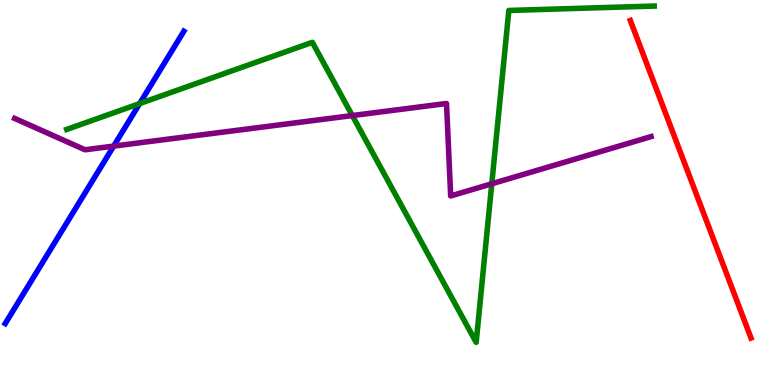[{'lines': ['blue', 'red'], 'intersections': []}, {'lines': ['green', 'red'], 'intersections': []}, {'lines': ['purple', 'red'], 'intersections': []}, {'lines': ['blue', 'green'], 'intersections': [{'x': 1.8, 'y': 7.31}]}, {'lines': ['blue', 'purple'], 'intersections': [{'x': 1.47, 'y': 6.21}]}, {'lines': ['green', 'purple'], 'intersections': [{'x': 4.55, 'y': 7.0}, {'x': 6.35, 'y': 5.23}]}]